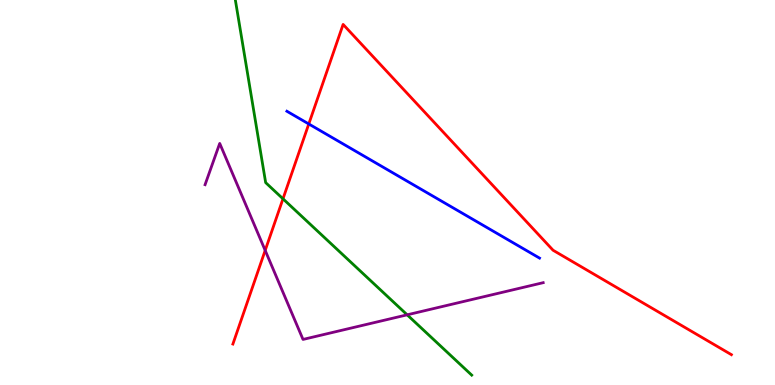[{'lines': ['blue', 'red'], 'intersections': [{'x': 3.98, 'y': 6.78}]}, {'lines': ['green', 'red'], 'intersections': [{'x': 3.65, 'y': 4.84}]}, {'lines': ['purple', 'red'], 'intersections': [{'x': 3.42, 'y': 3.5}]}, {'lines': ['blue', 'green'], 'intersections': []}, {'lines': ['blue', 'purple'], 'intersections': []}, {'lines': ['green', 'purple'], 'intersections': [{'x': 5.25, 'y': 1.82}]}]